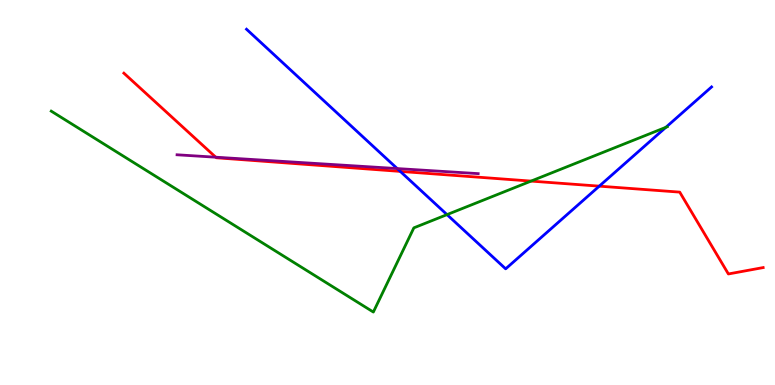[{'lines': ['blue', 'red'], 'intersections': [{'x': 5.16, 'y': 5.55}, {'x': 7.73, 'y': 5.16}]}, {'lines': ['green', 'red'], 'intersections': [{'x': 6.85, 'y': 5.3}]}, {'lines': ['purple', 'red'], 'intersections': [{'x': 2.78, 'y': 5.92}]}, {'lines': ['blue', 'green'], 'intersections': [{'x': 5.77, 'y': 4.43}, {'x': 8.59, 'y': 6.69}]}, {'lines': ['blue', 'purple'], 'intersections': [{'x': 5.13, 'y': 5.62}]}, {'lines': ['green', 'purple'], 'intersections': []}]